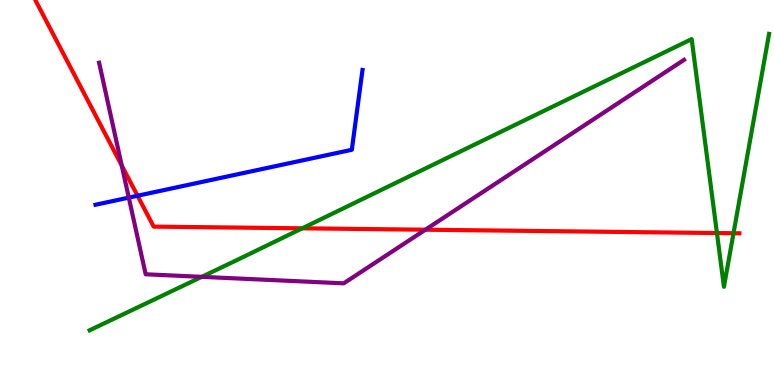[{'lines': ['blue', 'red'], 'intersections': [{'x': 1.77, 'y': 4.92}]}, {'lines': ['green', 'red'], 'intersections': [{'x': 3.9, 'y': 4.07}, {'x': 9.25, 'y': 3.95}, {'x': 9.46, 'y': 3.94}]}, {'lines': ['purple', 'red'], 'intersections': [{'x': 1.57, 'y': 5.7}, {'x': 5.49, 'y': 4.03}]}, {'lines': ['blue', 'green'], 'intersections': []}, {'lines': ['blue', 'purple'], 'intersections': [{'x': 1.66, 'y': 4.87}]}, {'lines': ['green', 'purple'], 'intersections': [{'x': 2.6, 'y': 2.81}]}]